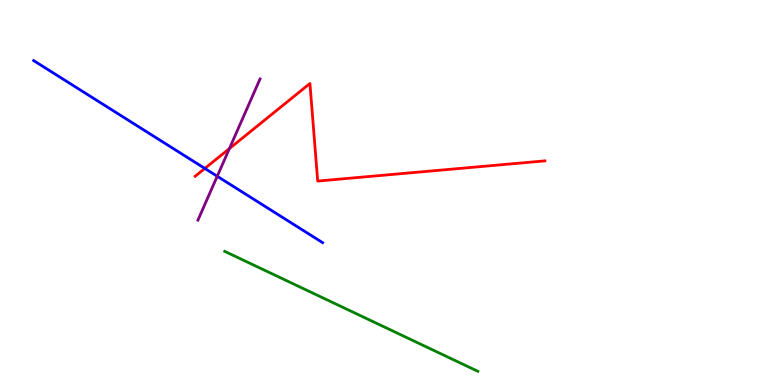[{'lines': ['blue', 'red'], 'intersections': [{'x': 2.64, 'y': 5.62}]}, {'lines': ['green', 'red'], 'intersections': []}, {'lines': ['purple', 'red'], 'intersections': [{'x': 2.96, 'y': 6.14}]}, {'lines': ['blue', 'green'], 'intersections': []}, {'lines': ['blue', 'purple'], 'intersections': [{'x': 2.8, 'y': 5.42}]}, {'lines': ['green', 'purple'], 'intersections': []}]